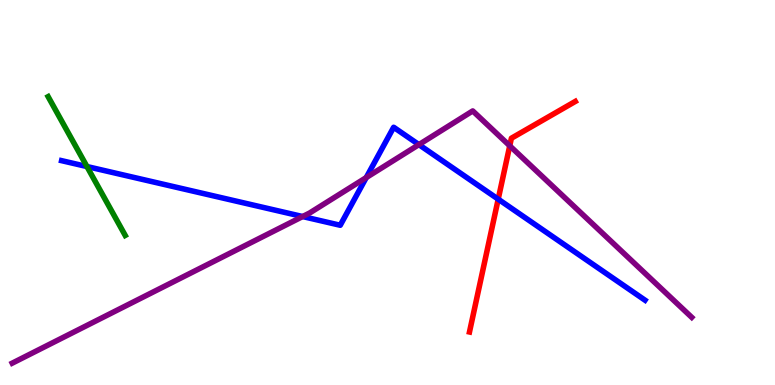[{'lines': ['blue', 'red'], 'intersections': [{'x': 6.43, 'y': 4.83}]}, {'lines': ['green', 'red'], 'intersections': []}, {'lines': ['purple', 'red'], 'intersections': [{'x': 6.58, 'y': 6.21}]}, {'lines': ['blue', 'green'], 'intersections': [{'x': 1.12, 'y': 5.67}]}, {'lines': ['blue', 'purple'], 'intersections': [{'x': 3.9, 'y': 4.38}, {'x': 4.73, 'y': 5.39}, {'x': 5.41, 'y': 6.24}]}, {'lines': ['green', 'purple'], 'intersections': []}]